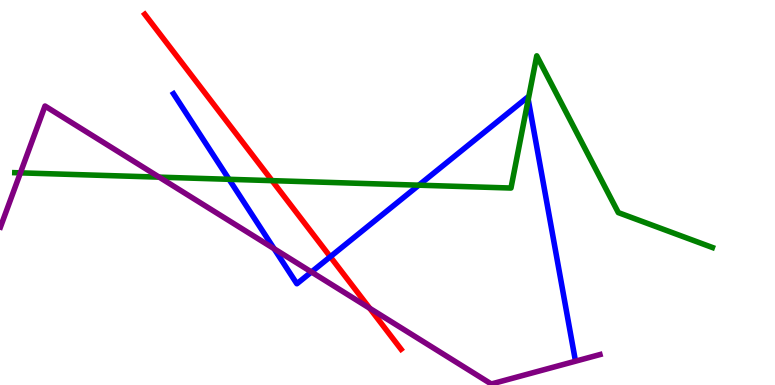[{'lines': ['blue', 'red'], 'intersections': [{'x': 4.26, 'y': 3.33}]}, {'lines': ['green', 'red'], 'intersections': [{'x': 3.51, 'y': 5.31}]}, {'lines': ['purple', 'red'], 'intersections': [{'x': 4.77, 'y': 1.99}]}, {'lines': ['blue', 'green'], 'intersections': [{'x': 2.96, 'y': 5.34}, {'x': 5.4, 'y': 5.19}, {'x': 6.82, 'y': 7.41}]}, {'lines': ['blue', 'purple'], 'intersections': [{'x': 3.54, 'y': 3.54}, {'x': 4.02, 'y': 2.94}]}, {'lines': ['green', 'purple'], 'intersections': [{'x': 0.263, 'y': 5.51}, {'x': 2.05, 'y': 5.4}]}]